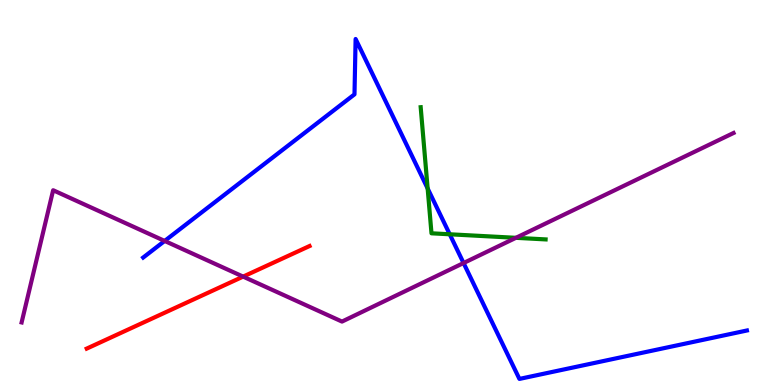[{'lines': ['blue', 'red'], 'intersections': []}, {'lines': ['green', 'red'], 'intersections': []}, {'lines': ['purple', 'red'], 'intersections': [{'x': 3.14, 'y': 2.82}]}, {'lines': ['blue', 'green'], 'intersections': [{'x': 5.52, 'y': 5.1}, {'x': 5.8, 'y': 3.91}]}, {'lines': ['blue', 'purple'], 'intersections': [{'x': 2.12, 'y': 3.74}, {'x': 5.98, 'y': 3.17}]}, {'lines': ['green', 'purple'], 'intersections': [{'x': 6.66, 'y': 3.82}]}]